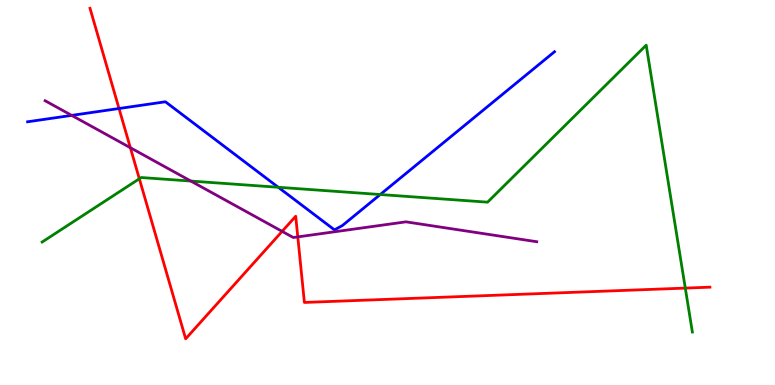[{'lines': ['blue', 'red'], 'intersections': [{'x': 1.54, 'y': 7.18}]}, {'lines': ['green', 'red'], 'intersections': [{'x': 1.8, 'y': 5.36}, {'x': 8.84, 'y': 2.52}]}, {'lines': ['purple', 'red'], 'intersections': [{'x': 1.68, 'y': 6.16}, {'x': 3.64, 'y': 3.99}, {'x': 3.84, 'y': 3.85}]}, {'lines': ['blue', 'green'], 'intersections': [{'x': 3.59, 'y': 5.14}, {'x': 4.91, 'y': 4.95}]}, {'lines': ['blue', 'purple'], 'intersections': [{'x': 0.925, 'y': 7.0}]}, {'lines': ['green', 'purple'], 'intersections': [{'x': 2.46, 'y': 5.3}]}]